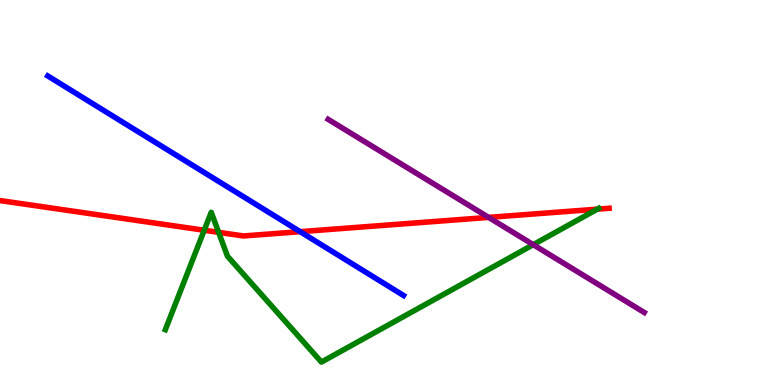[{'lines': ['blue', 'red'], 'intersections': [{'x': 3.87, 'y': 3.98}]}, {'lines': ['green', 'red'], 'intersections': [{'x': 2.63, 'y': 4.02}, {'x': 2.82, 'y': 3.96}, {'x': 7.71, 'y': 4.57}]}, {'lines': ['purple', 'red'], 'intersections': [{'x': 6.3, 'y': 4.35}]}, {'lines': ['blue', 'green'], 'intersections': []}, {'lines': ['blue', 'purple'], 'intersections': []}, {'lines': ['green', 'purple'], 'intersections': [{'x': 6.88, 'y': 3.65}]}]